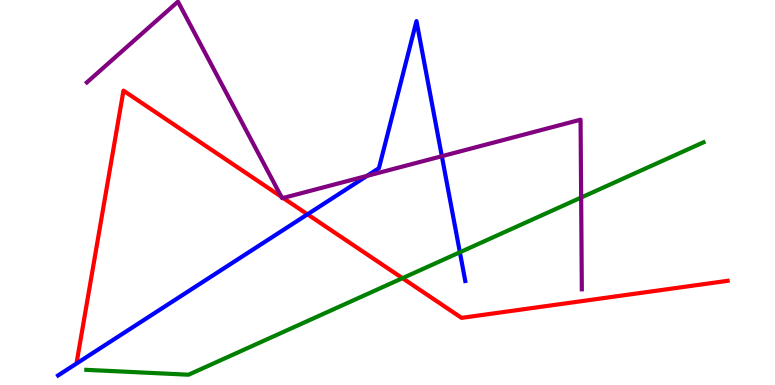[{'lines': ['blue', 'red'], 'intersections': [{'x': 3.97, 'y': 4.43}]}, {'lines': ['green', 'red'], 'intersections': [{'x': 5.19, 'y': 2.77}]}, {'lines': ['purple', 'red'], 'intersections': [{'x': 3.63, 'y': 4.89}, {'x': 3.65, 'y': 4.86}]}, {'lines': ['blue', 'green'], 'intersections': [{'x': 5.93, 'y': 3.45}]}, {'lines': ['blue', 'purple'], 'intersections': [{'x': 4.73, 'y': 5.43}, {'x': 5.7, 'y': 5.94}]}, {'lines': ['green', 'purple'], 'intersections': [{'x': 7.5, 'y': 4.87}]}]